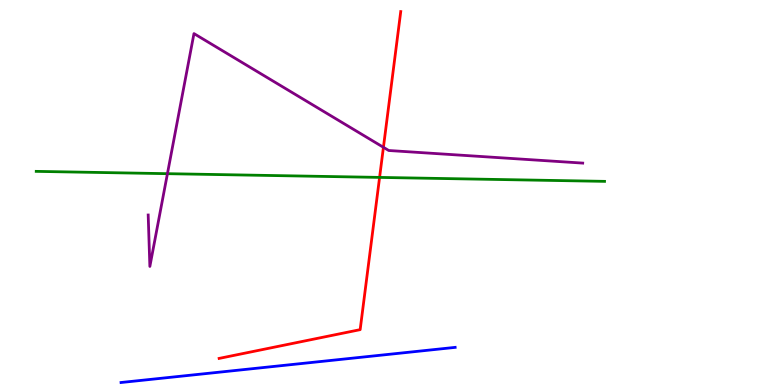[{'lines': ['blue', 'red'], 'intersections': []}, {'lines': ['green', 'red'], 'intersections': [{'x': 4.9, 'y': 5.39}]}, {'lines': ['purple', 'red'], 'intersections': [{'x': 4.95, 'y': 6.17}]}, {'lines': ['blue', 'green'], 'intersections': []}, {'lines': ['blue', 'purple'], 'intersections': []}, {'lines': ['green', 'purple'], 'intersections': [{'x': 2.16, 'y': 5.49}]}]